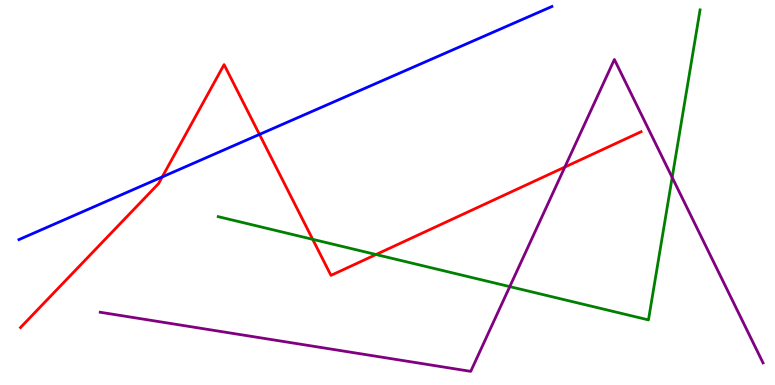[{'lines': ['blue', 'red'], 'intersections': [{'x': 2.09, 'y': 5.4}, {'x': 3.35, 'y': 6.51}]}, {'lines': ['green', 'red'], 'intersections': [{'x': 4.03, 'y': 3.78}, {'x': 4.85, 'y': 3.39}]}, {'lines': ['purple', 'red'], 'intersections': [{'x': 7.29, 'y': 5.66}]}, {'lines': ['blue', 'green'], 'intersections': []}, {'lines': ['blue', 'purple'], 'intersections': []}, {'lines': ['green', 'purple'], 'intersections': [{'x': 6.58, 'y': 2.56}, {'x': 8.67, 'y': 5.39}]}]